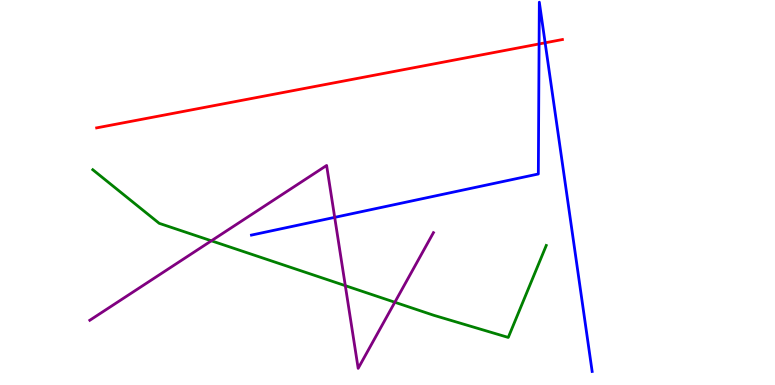[{'lines': ['blue', 'red'], 'intersections': [{'x': 6.96, 'y': 8.86}, {'x': 7.03, 'y': 8.89}]}, {'lines': ['green', 'red'], 'intersections': []}, {'lines': ['purple', 'red'], 'intersections': []}, {'lines': ['blue', 'green'], 'intersections': []}, {'lines': ['blue', 'purple'], 'intersections': [{'x': 4.32, 'y': 4.35}]}, {'lines': ['green', 'purple'], 'intersections': [{'x': 2.73, 'y': 3.75}, {'x': 4.46, 'y': 2.58}, {'x': 5.09, 'y': 2.15}]}]